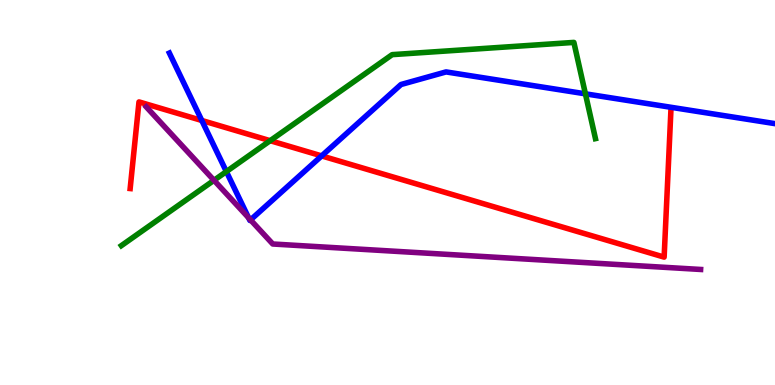[{'lines': ['blue', 'red'], 'intersections': [{'x': 2.6, 'y': 6.87}, {'x': 4.15, 'y': 5.95}]}, {'lines': ['green', 'red'], 'intersections': [{'x': 3.49, 'y': 6.35}]}, {'lines': ['purple', 'red'], 'intersections': []}, {'lines': ['blue', 'green'], 'intersections': [{'x': 2.92, 'y': 5.54}, {'x': 7.55, 'y': 7.56}]}, {'lines': ['blue', 'purple'], 'intersections': [{'x': 3.21, 'y': 4.34}, {'x': 3.23, 'y': 4.29}]}, {'lines': ['green', 'purple'], 'intersections': [{'x': 2.76, 'y': 5.32}]}]